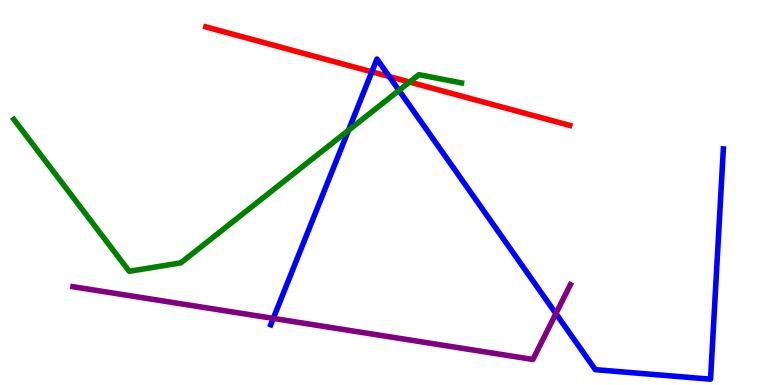[{'lines': ['blue', 'red'], 'intersections': [{'x': 4.8, 'y': 8.13}, {'x': 5.02, 'y': 8.01}]}, {'lines': ['green', 'red'], 'intersections': [{'x': 5.28, 'y': 7.87}]}, {'lines': ['purple', 'red'], 'intersections': []}, {'lines': ['blue', 'green'], 'intersections': [{'x': 4.5, 'y': 6.61}, {'x': 5.15, 'y': 7.65}]}, {'lines': ['blue', 'purple'], 'intersections': [{'x': 3.53, 'y': 1.73}, {'x': 7.17, 'y': 1.86}]}, {'lines': ['green', 'purple'], 'intersections': []}]